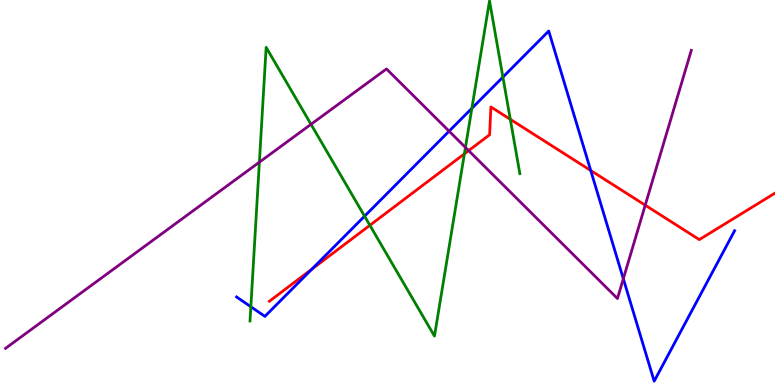[{'lines': ['blue', 'red'], 'intersections': [{'x': 4.02, 'y': 3.01}, {'x': 7.62, 'y': 5.57}]}, {'lines': ['green', 'red'], 'intersections': [{'x': 4.77, 'y': 4.15}, {'x': 5.99, 'y': 6.0}, {'x': 6.58, 'y': 6.9}]}, {'lines': ['purple', 'red'], 'intersections': [{'x': 6.05, 'y': 6.09}, {'x': 8.33, 'y': 4.67}]}, {'lines': ['blue', 'green'], 'intersections': [{'x': 3.24, 'y': 2.03}, {'x': 4.7, 'y': 4.39}, {'x': 6.09, 'y': 7.19}, {'x': 6.49, 'y': 8.0}]}, {'lines': ['blue', 'purple'], 'intersections': [{'x': 5.8, 'y': 6.59}, {'x': 8.04, 'y': 2.76}]}, {'lines': ['green', 'purple'], 'intersections': [{'x': 3.35, 'y': 5.79}, {'x': 4.01, 'y': 6.77}, {'x': 6.01, 'y': 6.17}]}]